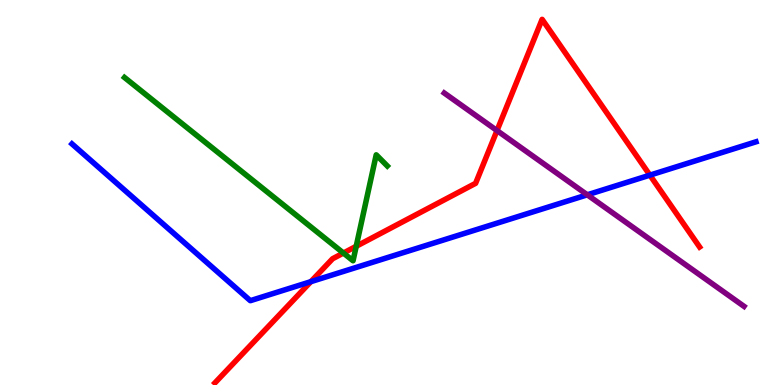[{'lines': ['blue', 'red'], 'intersections': [{'x': 4.01, 'y': 2.68}, {'x': 8.39, 'y': 5.45}]}, {'lines': ['green', 'red'], 'intersections': [{'x': 4.43, 'y': 3.43}, {'x': 4.6, 'y': 3.6}]}, {'lines': ['purple', 'red'], 'intersections': [{'x': 6.41, 'y': 6.61}]}, {'lines': ['blue', 'green'], 'intersections': []}, {'lines': ['blue', 'purple'], 'intersections': [{'x': 7.58, 'y': 4.94}]}, {'lines': ['green', 'purple'], 'intersections': []}]